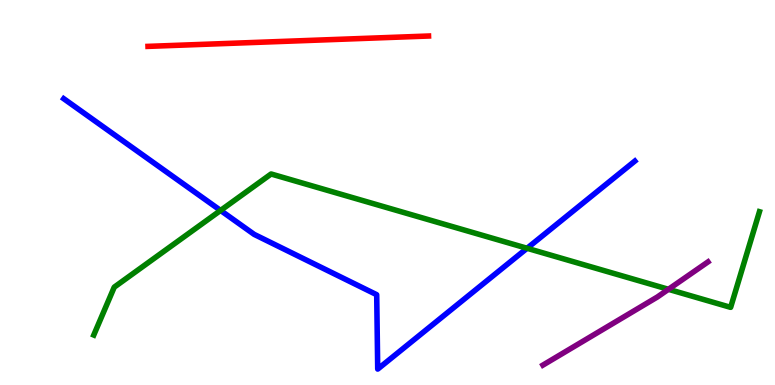[{'lines': ['blue', 'red'], 'intersections': []}, {'lines': ['green', 'red'], 'intersections': []}, {'lines': ['purple', 'red'], 'intersections': []}, {'lines': ['blue', 'green'], 'intersections': [{'x': 2.85, 'y': 4.53}, {'x': 6.8, 'y': 3.55}]}, {'lines': ['blue', 'purple'], 'intersections': []}, {'lines': ['green', 'purple'], 'intersections': [{'x': 8.63, 'y': 2.49}]}]